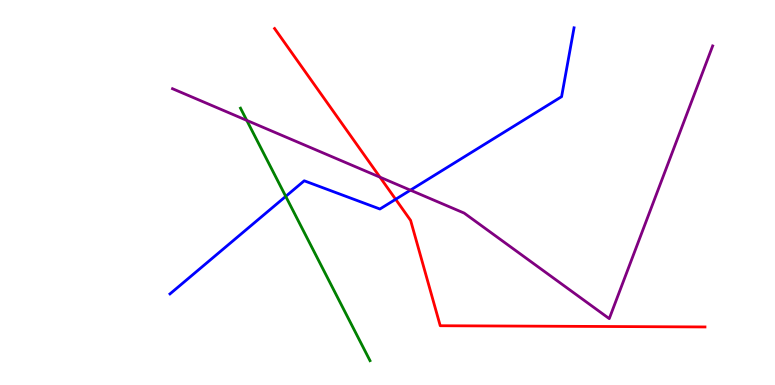[{'lines': ['blue', 'red'], 'intersections': [{'x': 5.11, 'y': 4.82}]}, {'lines': ['green', 'red'], 'intersections': []}, {'lines': ['purple', 'red'], 'intersections': [{'x': 4.9, 'y': 5.4}]}, {'lines': ['blue', 'green'], 'intersections': [{'x': 3.69, 'y': 4.9}]}, {'lines': ['blue', 'purple'], 'intersections': [{'x': 5.3, 'y': 5.06}]}, {'lines': ['green', 'purple'], 'intersections': [{'x': 3.18, 'y': 6.87}]}]